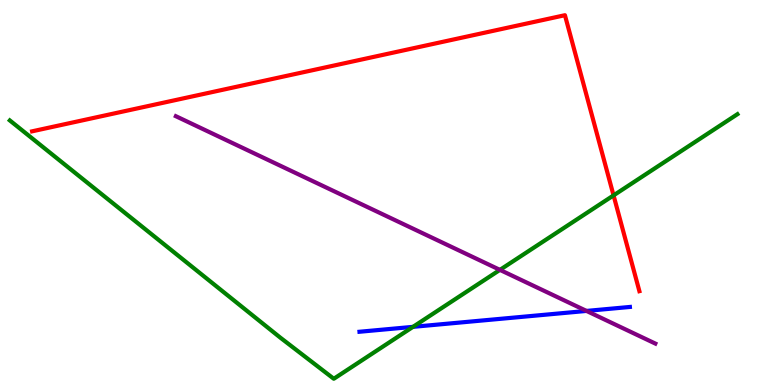[{'lines': ['blue', 'red'], 'intersections': []}, {'lines': ['green', 'red'], 'intersections': [{'x': 7.92, 'y': 4.92}]}, {'lines': ['purple', 'red'], 'intersections': []}, {'lines': ['blue', 'green'], 'intersections': [{'x': 5.33, 'y': 1.51}]}, {'lines': ['blue', 'purple'], 'intersections': [{'x': 7.57, 'y': 1.92}]}, {'lines': ['green', 'purple'], 'intersections': [{'x': 6.45, 'y': 2.99}]}]